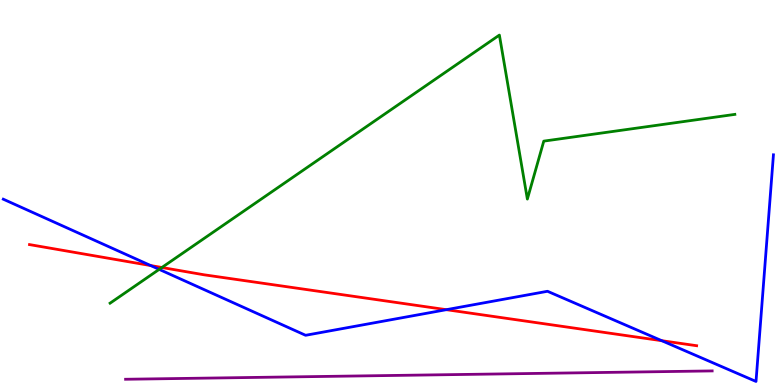[{'lines': ['blue', 'red'], 'intersections': [{'x': 1.94, 'y': 3.1}, {'x': 5.76, 'y': 1.96}, {'x': 8.54, 'y': 1.15}]}, {'lines': ['green', 'red'], 'intersections': [{'x': 2.09, 'y': 3.05}]}, {'lines': ['purple', 'red'], 'intersections': []}, {'lines': ['blue', 'green'], 'intersections': [{'x': 2.05, 'y': 3.0}]}, {'lines': ['blue', 'purple'], 'intersections': []}, {'lines': ['green', 'purple'], 'intersections': []}]